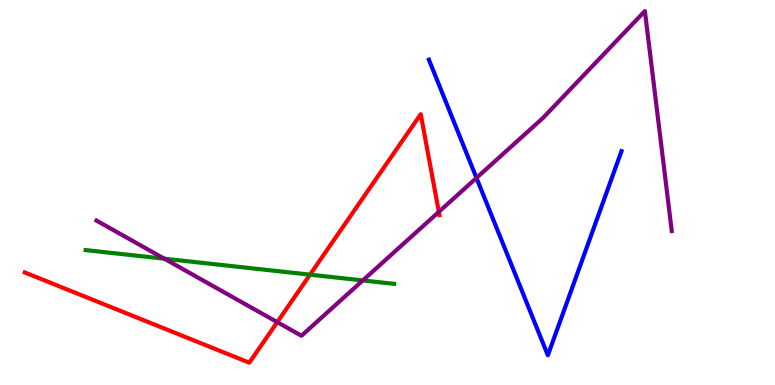[{'lines': ['blue', 'red'], 'intersections': []}, {'lines': ['green', 'red'], 'intersections': [{'x': 4.0, 'y': 2.87}]}, {'lines': ['purple', 'red'], 'intersections': [{'x': 3.58, 'y': 1.63}, {'x': 5.66, 'y': 4.5}]}, {'lines': ['blue', 'green'], 'intersections': []}, {'lines': ['blue', 'purple'], 'intersections': [{'x': 6.15, 'y': 5.38}]}, {'lines': ['green', 'purple'], 'intersections': [{'x': 2.12, 'y': 3.28}, {'x': 4.68, 'y': 2.72}]}]